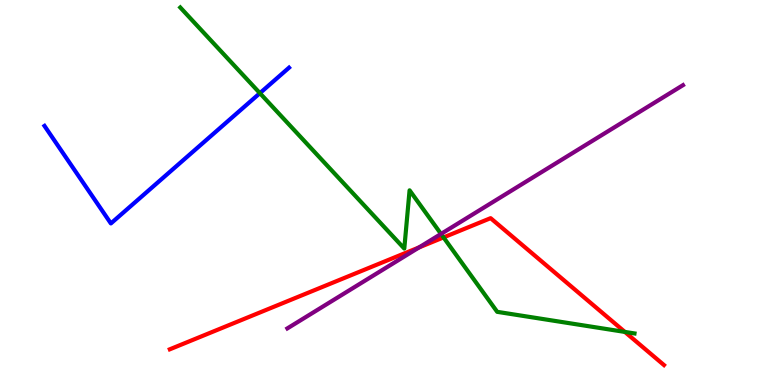[{'lines': ['blue', 'red'], 'intersections': []}, {'lines': ['green', 'red'], 'intersections': [{'x': 5.72, 'y': 3.83}, {'x': 8.06, 'y': 1.38}]}, {'lines': ['purple', 'red'], 'intersections': [{'x': 5.41, 'y': 3.57}]}, {'lines': ['blue', 'green'], 'intersections': [{'x': 3.35, 'y': 7.58}]}, {'lines': ['blue', 'purple'], 'intersections': []}, {'lines': ['green', 'purple'], 'intersections': [{'x': 5.69, 'y': 3.92}]}]